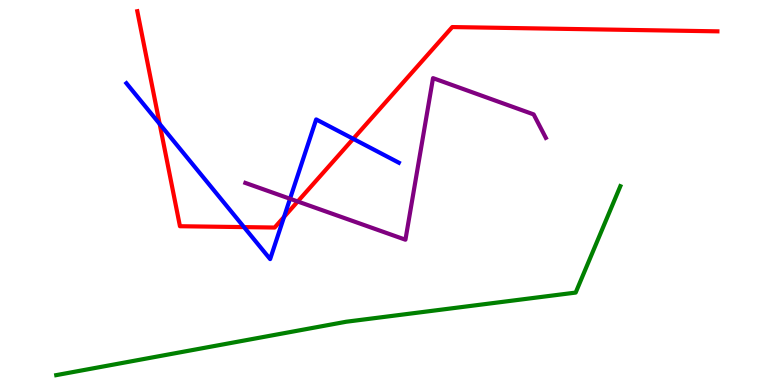[{'lines': ['blue', 'red'], 'intersections': [{'x': 2.06, 'y': 6.78}, {'x': 3.15, 'y': 4.1}, {'x': 3.67, 'y': 4.37}, {'x': 4.56, 'y': 6.39}]}, {'lines': ['green', 'red'], 'intersections': []}, {'lines': ['purple', 'red'], 'intersections': [{'x': 3.84, 'y': 4.77}]}, {'lines': ['blue', 'green'], 'intersections': []}, {'lines': ['blue', 'purple'], 'intersections': [{'x': 3.74, 'y': 4.84}]}, {'lines': ['green', 'purple'], 'intersections': []}]